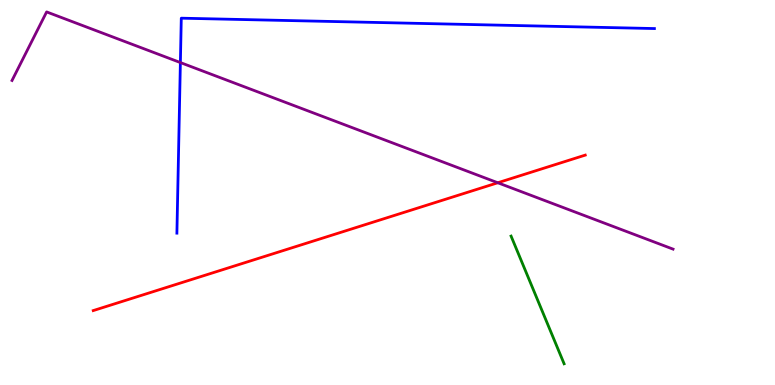[{'lines': ['blue', 'red'], 'intersections': []}, {'lines': ['green', 'red'], 'intersections': []}, {'lines': ['purple', 'red'], 'intersections': [{'x': 6.42, 'y': 5.25}]}, {'lines': ['blue', 'green'], 'intersections': []}, {'lines': ['blue', 'purple'], 'intersections': [{'x': 2.33, 'y': 8.38}]}, {'lines': ['green', 'purple'], 'intersections': []}]